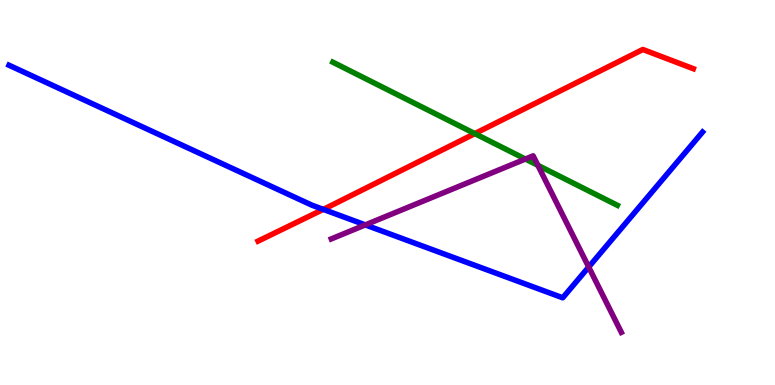[{'lines': ['blue', 'red'], 'intersections': [{'x': 4.17, 'y': 4.56}]}, {'lines': ['green', 'red'], 'intersections': [{'x': 6.13, 'y': 6.53}]}, {'lines': ['purple', 'red'], 'intersections': []}, {'lines': ['blue', 'green'], 'intersections': []}, {'lines': ['blue', 'purple'], 'intersections': [{'x': 4.71, 'y': 4.16}, {'x': 7.6, 'y': 3.06}]}, {'lines': ['green', 'purple'], 'intersections': [{'x': 6.78, 'y': 5.87}, {'x': 6.94, 'y': 5.71}]}]